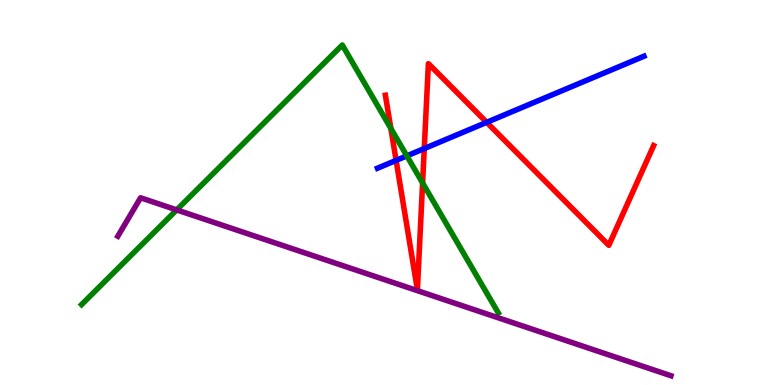[{'lines': ['blue', 'red'], 'intersections': [{'x': 5.11, 'y': 5.83}, {'x': 5.47, 'y': 6.14}, {'x': 6.28, 'y': 6.82}]}, {'lines': ['green', 'red'], 'intersections': [{'x': 5.04, 'y': 6.66}, {'x': 5.45, 'y': 5.25}]}, {'lines': ['purple', 'red'], 'intersections': []}, {'lines': ['blue', 'green'], 'intersections': [{'x': 5.25, 'y': 5.95}]}, {'lines': ['blue', 'purple'], 'intersections': []}, {'lines': ['green', 'purple'], 'intersections': [{'x': 2.28, 'y': 4.55}]}]